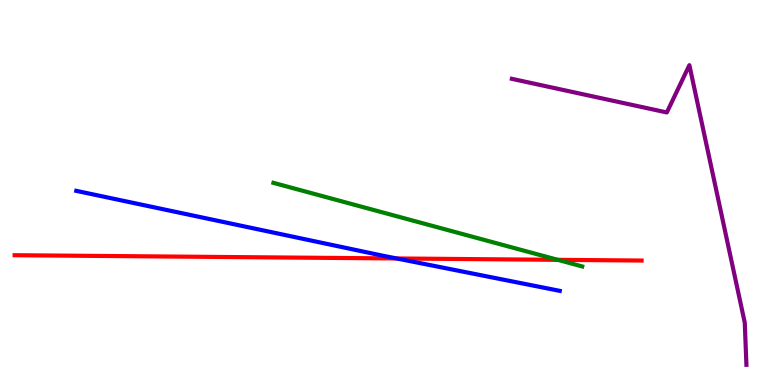[{'lines': ['blue', 'red'], 'intersections': [{'x': 5.12, 'y': 3.29}]}, {'lines': ['green', 'red'], 'intersections': [{'x': 7.2, 'y': 3.25}]}, {'lines': ['purple', 'red'], 'intersections': []}, {'lines': ['blue', 'green'], 'intersections': []}, {'lines': ['blue', 'purple'], 'intersections': []}, {'lines': ['green', 'purple'], 'intersections': []}]